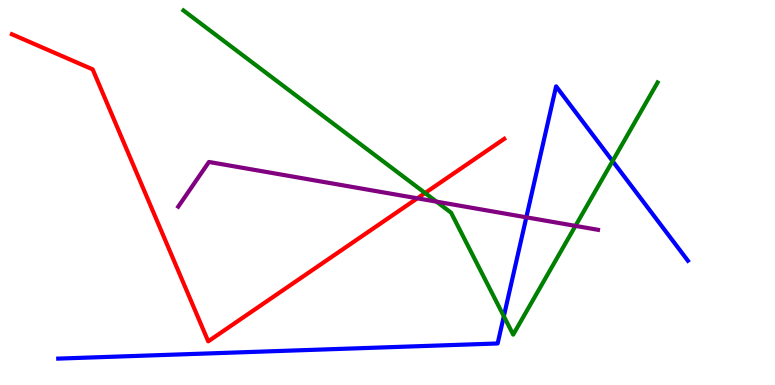[{'lines': ['blue', 'red'], 'intersections': []}, {'lines': ['green', 'red'], 'intersections': [{'x': 5.48, 'y': 4.99}]}, {'lines': ['purple', 'red'], 'intersections': [{'x': 5.38, 'y': 4.85}]}, {'lines': ['blue', 'green'], 'intersections': [{'x': 6.5, 'y': 1.79}, {'x': 7.9, 'y': 5.82}]}, {'lines': ['blue', 'purple'], 'intersections': [{'x': 6.79, 'y': 4.36}]}, {'lines': ['green', 'purple'], 'intersections': [{'x': 5.63, 'y': 4.76}, {'x': 7.43, 'y': 4.13}]}]